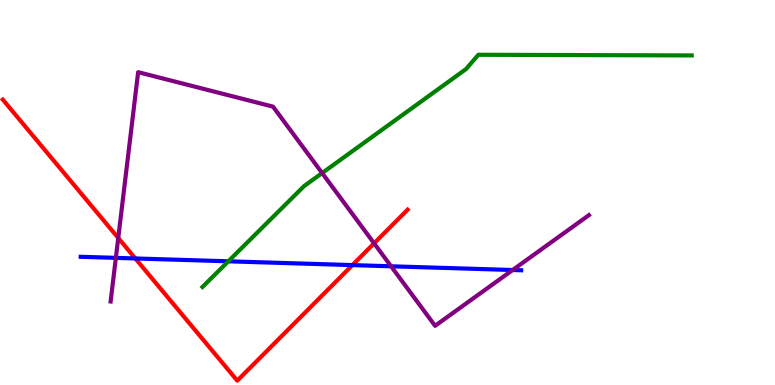[{'lines': ['blue', 'red'], 'intersections': [{'x': 1.75, 'y': 3.29}, {'x': 4.55, 'y': 3.11}]}, {'lines': ['green', 'red'], 'intersections': []}, {'lines': ['purple', 'red'], 'intersections': [{'x': 1.53, 'y': 3.82}, {'x': 4.83, 'y': 3.68}]}, {'lines': ['blue', 'green'], 'intersections': [{'x': 2.95, 'y': 3.21}]}, {'lines': ['blue', 'purple'], 'intersections': [{'x': 1.49, 'y': 3.3}, {'x': 5.05, 'y': 3.08}, {'x': 6.61, 'y': 2.99}]}, {'lines': ['green', 'purple'], 'intersections': [{'x': 4.16, 'y': 5.51}]}]